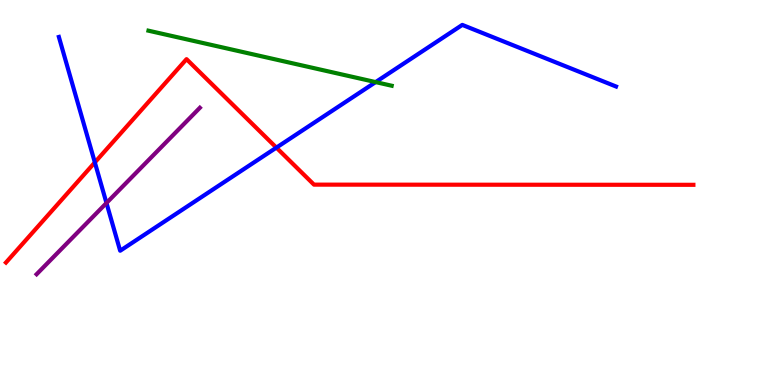[{'lines': ['blue', 'red'], 'intersections': [{'x': 1.22, 'y': 5.78}, {'x': 3.57, 'y': 6.17}]}, {'lines': ['green', 'red'], 'intersections': []}, {'lines': ['purple', 'red'], 'intersections': []}, {'lines': ['blue', 'green'], 'intersections': [{'x': 4.85, 'y': 7.87}]}, {'lines': ['blue', 'purple'], 'intersections': [{'x': 1.37, 'y': 4.73}]}, {'lines': ['green', 'purple'], 'intersections': []}]